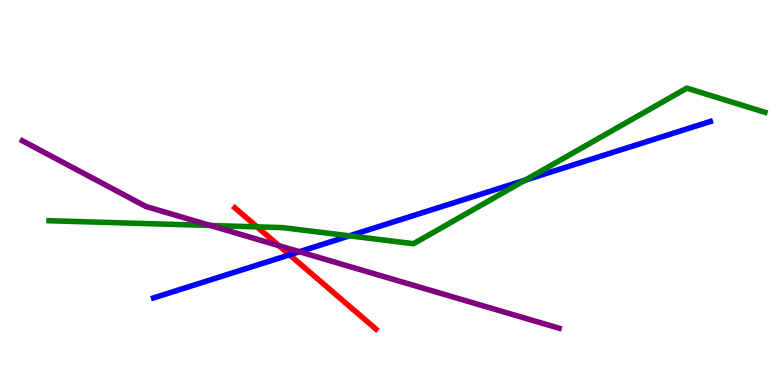[{'lines': ['blue', 'red'], 'intersections': [{'x': 3.74, 'y': 3.38}]}, {'lines': ['green', 'red'], 'intersections': [{'x': 3.32, 'y': 4.11}]}, {'lines': ['purple', 'red'], 'intersections': [{'x': 3.6, 'y': 3.62}]}, {'lines': ['blue', 'green'], 'intersections': [{'x': 4.51, 'y': 3.87}, {'x': 6.78, 'y': 5.32}]}, {'lines': ['blue', 'purple'], 'intersections': [{'x': 3.86, 'y': 3.46}]}, {'lines': ['green', 'purple'], 'intersections': [{'x': 2.71, 'y': 4.14}]}]